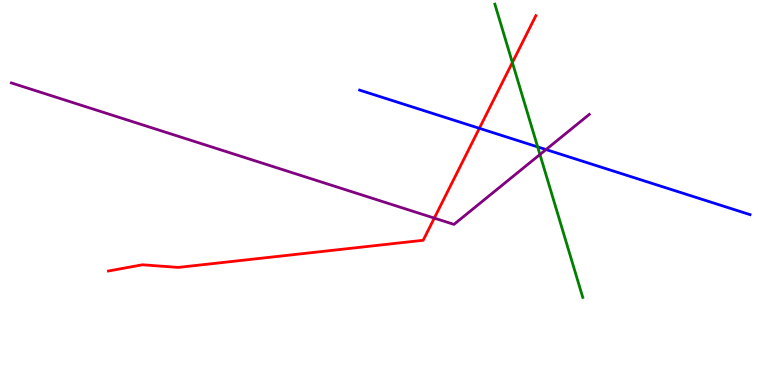[{'lines': ['blue', 'red'], 'intersections': [{'x': 6.19, 'y': 6.67}]}, {'lines': ['green', 'red'], 'intersections': [{'x': 6.61, 'y': 8.38}]}, {'lines': ['purple', 'red'], 'intersections': [{'x': 5.6, 'y': 4.33}]}, {'lines': ['blue', 'green'], 'intersections': [{'x': 6.94, 'y': 6.18}]}, {'lines': ['blue', 'purple'], 'intersections': [{'x': 7.05, 'y': 6.12}]}, {'lines': ['green', 'purple'], 'intersections': [{'x': 6.97, 'y': 5.99}]}]